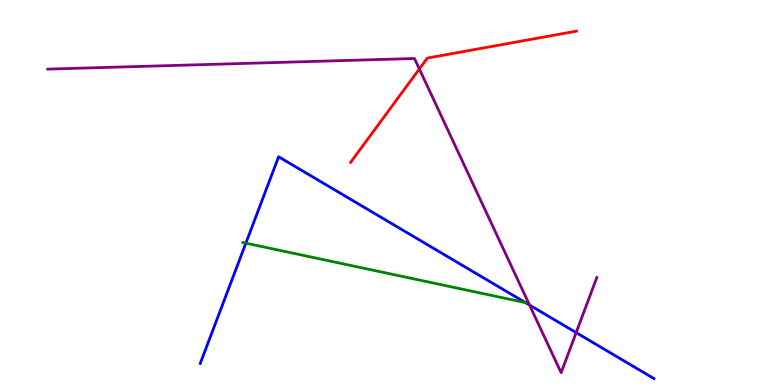[{'lines': ['blue', 'red'], 'intersections': []}, {'lines': ['green', 'red'], 'intersections': []}, {'lines': ['purple', 'red'], 'intersections': [{'x': 5.41, 'y': 8.21}]}, {'lines': ['blue', 'green'], 'intersections': [{'x': 3.17, 'y': 3.68}, {'x': 6.78, 'y': 2.14}]}, {'lines': ['blue', 'purple'], 'intersections': [{'x': 6.83, 'y': 2.08}, {'x': 7.43, 'y': 1.36}]}, {'lines': ['green', 'purple'], 'intersections': []}]